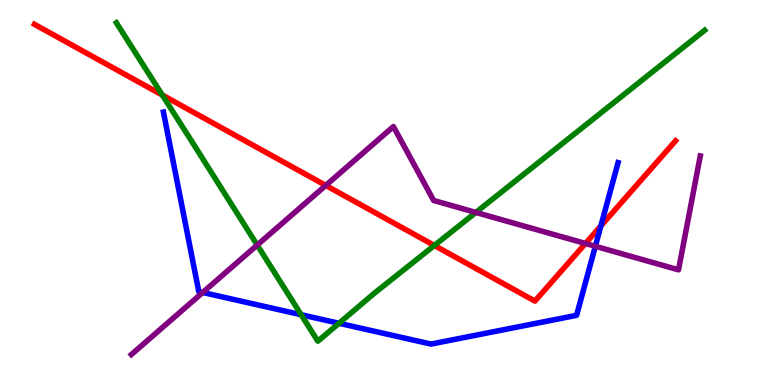[{'lines': ['blue', 'red'], 'intersections': [{'x': 7.75, 'y': 4.13}]}, {'lines': ['green', 'red'], 'intersections': [{'x': 2.09, 'y': 7.53}, {'x': 5.6, 'y': 3.62}]}, {'lines': ['purple', 'red'], 'intersections': [{'x': 4.2, 'y': 5.18}, {'x': 7.55, 'y': 3.68}]}, {'lines': ['blue', 'green'], 'intersections': [{'x': 3.89, 'y': 1.83}, {'x': 4.37, 'y': 1.6}]}, {'lines': ['blue', 'purple'], 'intersections': [{'x': 2.62, 'y': 2.4}, {'x': 7.68, 'y': 3.6}]}, {'lines': ['green', 'purple'], 'intersections': [{'x': 3.32, 'y': 3.63}, {'x': 6.14, 'y': 4.48}]}]